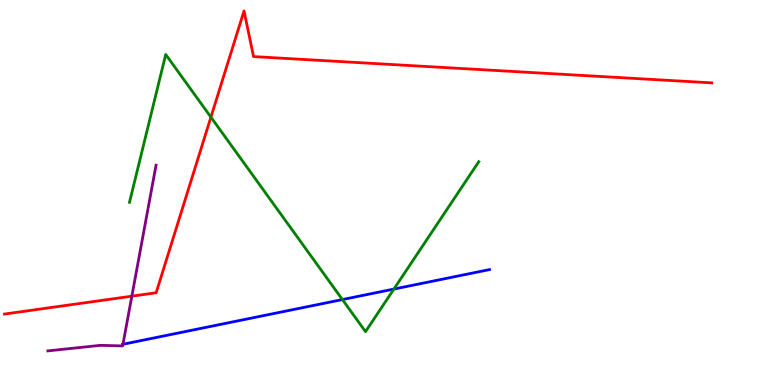[{'lines': ['blue', 'red'], 'intersections': []}, {'lines': ['green', 'red'], 'intersections': [{'x': 2.72, 'y': 6.96}]}, {'lines': ['purple', 'red'], 'intersections': [{'x': 1.7, 'y': 2.31}]}, {'lines': ['blue', 'green'], 'intersections': [{'x': 4.42, 'y': 2.22}, {'x': 5.08, 'y': 2.49}]}, {'lines': ['blue', 'purple'], 'intersections': [{'x': 1.59, 'y': 1.06}]}, {'lines': ['green', 'purple'], 'intersections': []}]